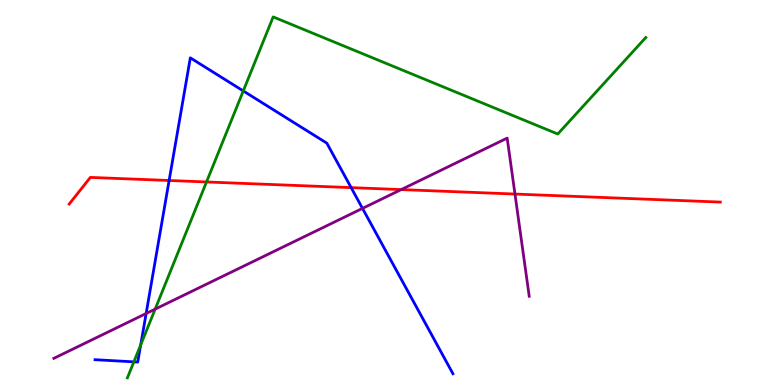[{'lines': ['blue', 'red'], 'intersections': [{'x': 2.18, 'y': 5.31}, {'x': 4.53, 'y': 5.13}]}, {'lines': ['green', 'red'], 'intersections': [{'x': 2.66, 'y': 5.27}]}, {'lines': ['purple', 'red'], 'intersections': [{'x': 5.18, 'y': 5.08}, {'x': 6.64, 'y': 4.96}]}, {'lines': ['blue', 'green'], 'intersections': [{'x': 1.73, 'y': 0.601}, {'x': 1.82, 'y': 1.04}, {'x': 3.14, 'y': 7.64}]}, {'lines': ['blue', 'purple'], 'intersections': [{'x': 1.89, 'y': 1.86}, {'x': 4.68, 'y': 4.59}]}, {'lines': ['green', 'purple'], 'intersections': [{'x': 2.0, 'y': 1.97}]}]